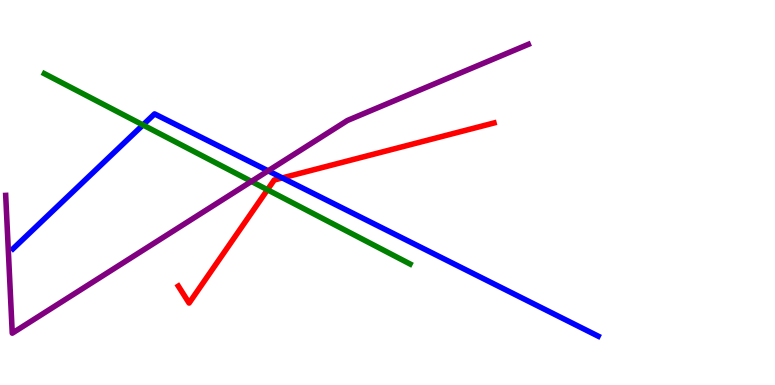[{'lines': ['blue', 'red'], 'intersections': [{'x': 3.64, 'y': 5.38}]}, {'lines': ['green', 'red'], 'intersections': [{'x': 3.45, 'y': 5.07}]}, {'lines': ['purple', 'red'], 'intersections': []}, {'lines': ['blue', 'green'], 'intersections': [{'x': 1.84, 'y': 6.75}]}, {'lines': ['blue', 'purple'], 'intersections': [{'x': 3.46, 'y': 5.56}]}, {'lines': ['green', 'purple'], 'intersections': [{'x': 3.24, 'y': 5.29}]}]